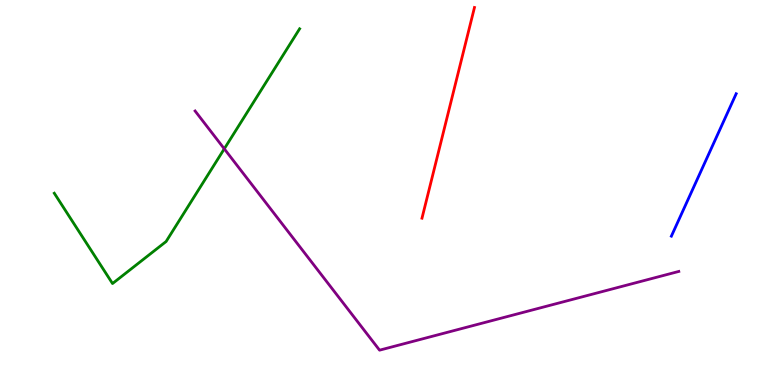[{'lines': ['blue', 'red'], 'intersections': []}, {'lines': ['green', 'red'], 'intersections': []}, {'lines': ['purple', 'red'], 'intersections': []}, {'lines': ['blue', 'green'], 'intersections': []}, {'lines': ['blue', 'purple'], 'intersections': []}, {'lines': ['green', 'purple'], 'intersections': [{'x': 2.89, 'y': 6.13}]}]